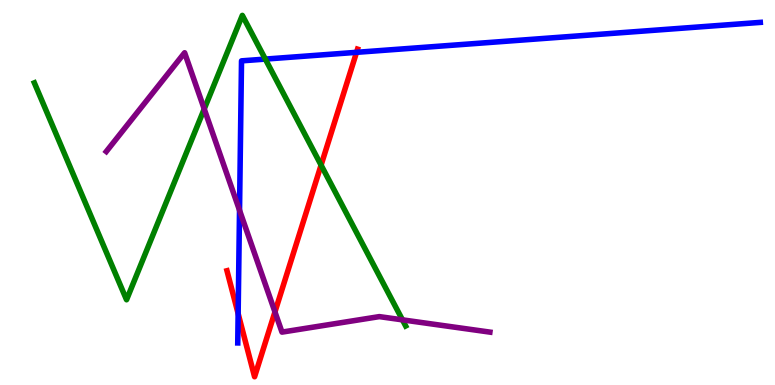[{'lines': ['blue', 'red'], 'intersections': [{'x': 3.07, 'y': 1.85}, {'x': 4.6, 'y': 8.64}]}, {'lines': ['green', 'red'], 'intersections': [{'x': 4.14, 'y': 5.71}]}, {'lines': ['purple', 'red'], 'intersections': [{'x': 3.55, 'y': 1.9}]}, {'lines': ['blue', 'green'], 'intersections': [{'x': 3.42, 'y': 8.47}]}, {'lines': ['blue', 'purple'], 'intersections': [{'x': 3.09, 'y': 4.54}]}, {'lines': ['green', 'purple'], 'intersections': [{'x': 2.64, 'y': 7.17}, {'x': 5.19, 'y': 1.69}]}]